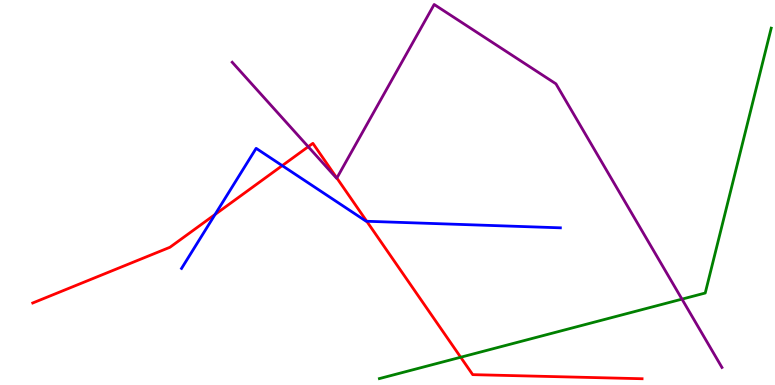[{'lines': ['blue', 'red'], 'intersections': [{'x': 2.78, 'y': 4.43}, {'x': 3.64, 'y': 5.7}, {'x': 4.73, 'y': 4.25}]}, {'lines': ['green', 'red'], 'intersections': [{'x': 5.94, 'y': 0.721}]}, {'lines': ['purple', 'red'], 'intersections': [{'x': 3.98, 'y': 6.19}, {'x': 4.35, 'y': 5.38}]}, {'lines': ['blue', 'green'], 'intersections': []}, {'lines': ['blue', 'purple'], 'intersections': []}, {'lines': ['green', 'purple'], 'intersections': [{'x': 8.8, 'y': 2.23}]}]